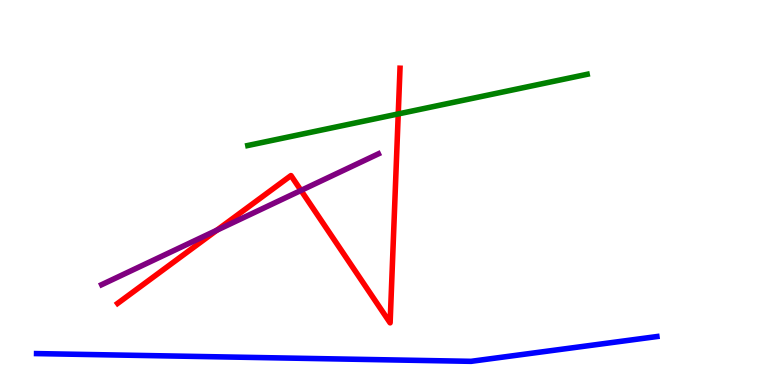[{'lines': ['blue', 'red'], 'intersections': []}, {'lines': ['green', 'red'], 'intersections': [{'x': 5.14, 'y': 7.04}]}, {'lines': ['purple', 'red'], 'intersections': [{'x': 2.8, 'y': 4.02}, {'x': 3.88, 'y': 5.05}]}, {'lines': ['blue', 'green'], 'intersections': []}, {'lines': ['blue', 'purple'], 'intersections': []}, {'lines': ['green', 'purple'], 'intersections': []}]